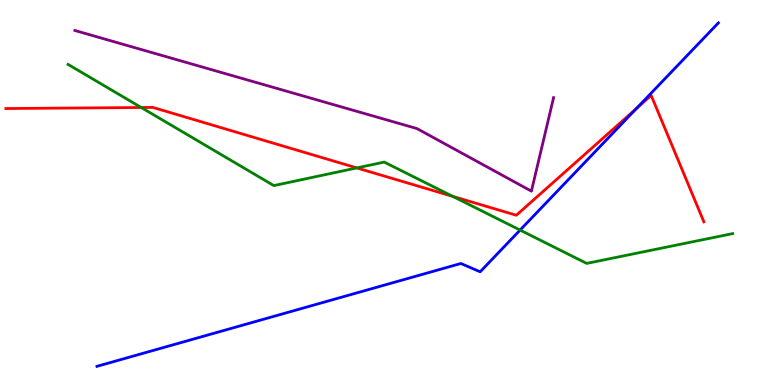[{'lines': ['blue', 'red'], 'intersections': [{'x': 8.21, 'y': 7.19}]}, {'lines': ['green', 'red'], 'intersections': [{'x': 1.82, 'y': 7.21}, {'x': 4.6, 'y': 5.64}, {'x': 5.84, 'y': 4.9}]}, {'lines': ['purple', 'red'], 'intersections': []}, {'lines': ['blue', 'green'], 'intersections': [{'x': 6.71, 'y': 4.02}]}, {'lines': ['blue', 'purple'], 'intersections': []}, {'lines': ['green', 'purple'], 'intersections': []}]